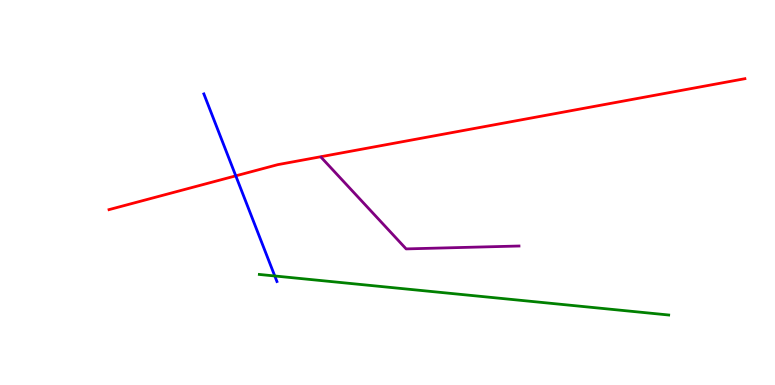[{'lines': ['blue', 'red'], 'intersections': [{'x': 3.04, 'y': 5.43}]}, {'lines': ['green', 'red'], 'intersections': []}, {'lines': ['purple', 'red'], 'intersections': []}, {'lines': ['blue', 'green'], 'intersections': [{'x': 3.55, 'y': 2.83}]}, {'lines': ['blue', 'purple'], 'intersections': []}, {'lines': ['green', 'purple'], 'intersections': []}]